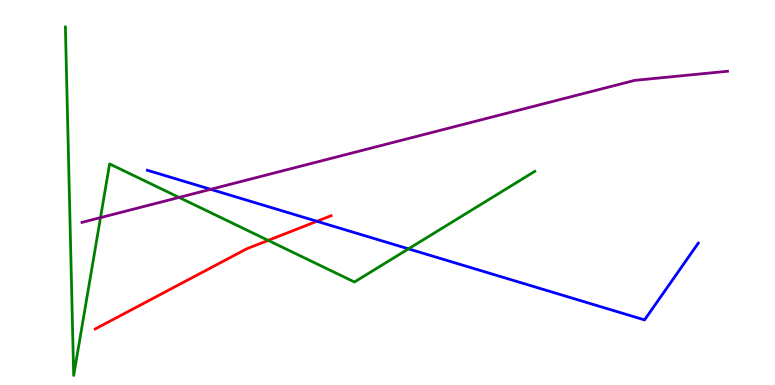[{'lines': ['blue', 'red'], 'intersections': [{'x': 4.09, 'y': 4.25}]}, {'lines': ['green', 'red'], 'intersections': [{'x': 3.46, 'y': 3.76}]}, {'lines': ['purple', 'red'], 'intersections': []}, {'lines': ['blue', 'green'], 'intersections': [{'x': 5.27, 'y': 3.54}]}, {'lines': ['blue', 'purple'], 'intersections': [{'x': 2.72, 'y': 5.08}]}, {'lines': ['green', 'purple'], 'intersections': [{'x': 1.3, 'y': 4.35}, {'x': 2.31, 'y': 4.87}]}]